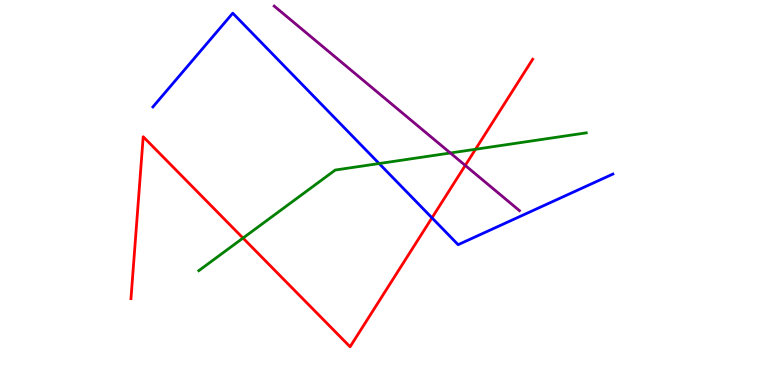[{'lines': ['blue', 'red'], 'intersections': [{'x': 5.57, 'y': 4.34}]}, {'lines': ['green', 'red'], 'intersections': [{'x': 3.14, 'y': 3.82}, {'x': 6.14, 'y': 6.12}]}, {'lines': ['purple', 'red'], 'intersections': [{'x': 6.0, 'y': 5.7}]}, {'lines': ['blue', 'green'], 'intersections': [{'x': 4.89, 'y': 5.75}]}, {'lines': ['blue', 'purple'], 'intersections': []}, {'lines': ['green', 'purple'], 'intersections': [{'x': 5.81, 'y': 6.03}]}]